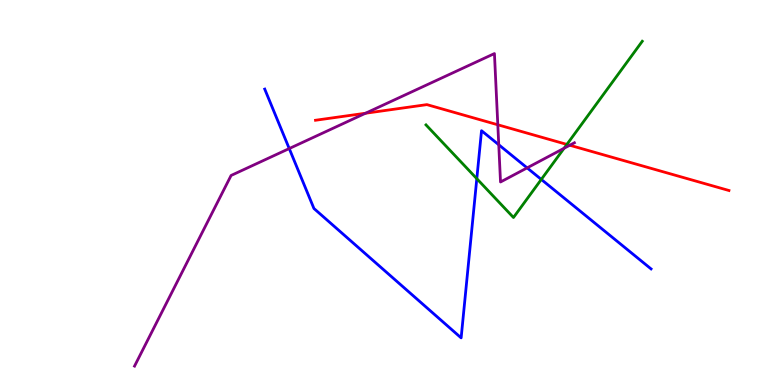[{'lines': ['blue', 'red'], 'intersections': []}, {'lines': ['green', 'red'], 'intersections': [{'x': 7.31, 'y': 6.25}]}, {'lines': ['purple', 'red'], 'intersections': [{'x': 4.72, 'y': 7.06}, {'x': 6.42, 'y': 6.76}, {'x': 7.35, 'y': 6.23}]}, {'lines': ['blue', 'green'], 'intersections': [{'x': 6.15, 'y': 5.36}, {'x': 6.98, 'y': 5.34}]}, {'lines': ['blue', 'purple'], 'intersections': [{'x': 3.73, 'y': 6.14}, {'x': 6.44, 'y': 6.24}, {'x': 6.8, 'y': 5.64}]}, {'lines': ['green', 'purple'], 'intersections': [{'x': 7.28, 'y': 6.15}]}]